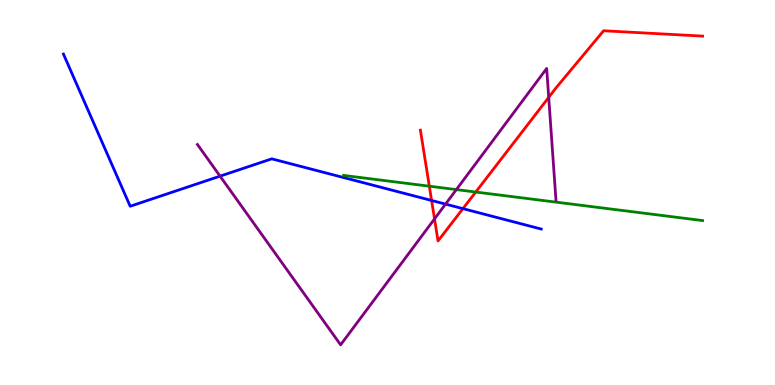[{'lines': ['blue', 'red'], 'intersections': [{'x': 5.57, 'y': 4.79}, {'x': 5.97, 'y': 4.58}]}, {'lines': ['green', 'red'], 'intersections': [{'x': 5.54, 'y': 5.16}, {'x': 6.14, 'y': 5.01}]}, {'lines': ['purple', 'red'], 'intersections': [{'x': 5.61, 'y': 4.31}, {'x': 7.08, 'y': 7.47}]}, {'lines': ['blue', 'green'], 'intersections': []}, {'lines': ['blue', 'purple'], 'intersections': [{'x': 2.84, 'y': 5.42}, {'x': 5.75, 'y': 4.7}]}, {'lines': ['green', 'purple'], 'intersections': [{'x': 5.89, 'y': 5.08}]}]